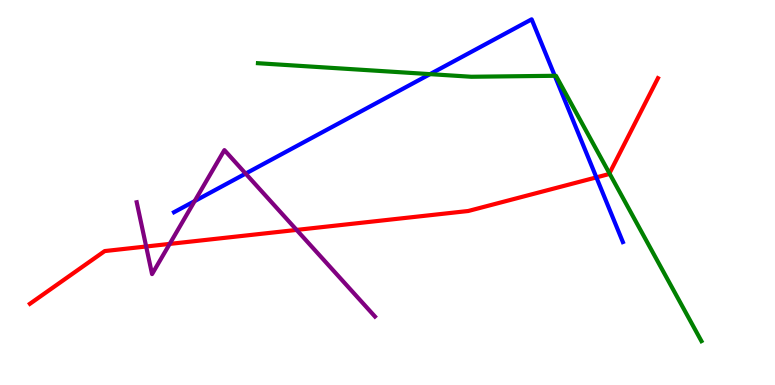[{'lines': ['blue', 'red'], 'intersections': [{'x': 7.7, 'y': 5.39}]}, {'lines': ['green', 'red'], 'intersections': [{'x': 7.86, 'y': 5.5}]}, {'lines': ['purple', 'red'], 'intersections': [{'x': 1.89, 'y': 3.6}, {'x': 2.19, 'y': 3.66}, {'x': 3.83, 'y': 4.03}]}, {'lines': ['blue', 'green'], 'intersections': [{'x': 5.55, 'y': 8.07}, {'x': 7.16, 'y': 8.03}]}, {'lines': ['blue', 'purple'], 'intersections': [{'x': 2.51, 'y': 4.78}, {'x': 3.17, 'y': 5.49}]}, {'lines': ['green', 'purple'], 'intersections': []}]